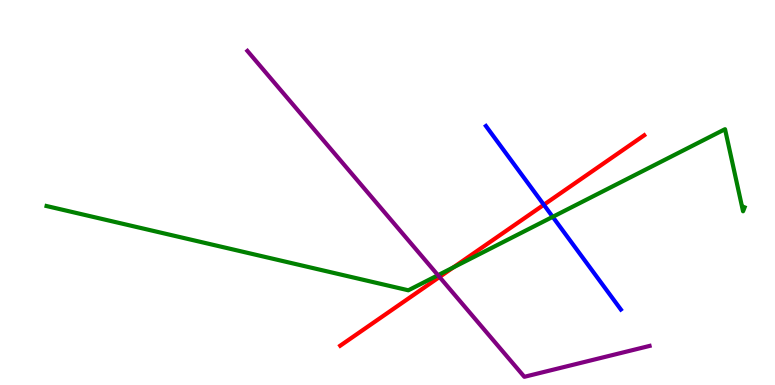[{'lines': ['blue', 'red'], 'intersections': [{'x': 7.02, 'y': 4.68}]}, {'lines': ['green', 'red'], 'intersections': [{'x': 5.85, 'y': 3.05}]}, {'lines': ['purple', 'red'], 'intersections': [{'x': 5.67, 'y': 2.81}]}, {'lines': ['blue', 'green'], 'intersections': [{'x': 7.13, 'y': 4.37}]}, {'lines': ['blue', 'purple'], 'intersections': []}, {'lines': ['green', 'purple'], 'intersections': [{'x': 5.65, 'y': 2.85}]}]